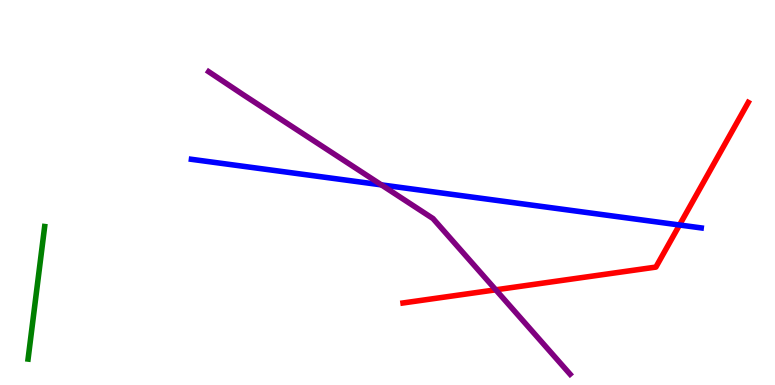[{'lines': ['blue', 'red'], 'intersections': [{'x': 8.77, 'y': 4.16}]}, {'lines': ['green', 'red'], 'intersections': []}, {'lines': ['purple', 'red'], 'intersections': [{'x': 6.4, 'y': 2.47}]}, {'lines': ['blue', 'green'], 'intersections': []}, {'lines': ['blue', 'purple'], 'intersections': [{'x': 4.92, 'y': 5.2}]}, {'lines': ['green', 'purple'], 'intersections': []}]